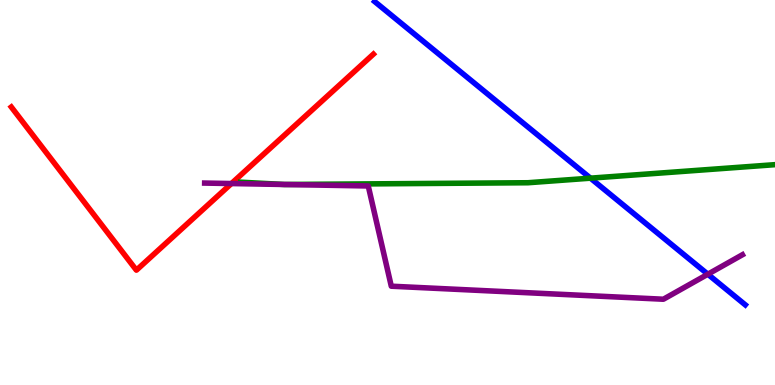[{'lines': ['blue', 'red'], 'intersections': []}, {'lines': ['green', 'red'], 'intersections': []}, {'lines': ['purple', 'red'], 'intersections': [{'x': 2.99, 'y': 5.23}]}, {'lines': ['blue', 'green'], 'intersections': [{'x': 7.62, 'y': 5.37}]}, {'lines': ['blue', 'purple'], 'intersections': [{'x': 9.13, 'y': 2.88}]}, {'lines': ['green', 'purple'], 'intersections': [{'x': 3.67, 'y': 5.21}, {'x': 3.67, 'y': 5.21}]}]